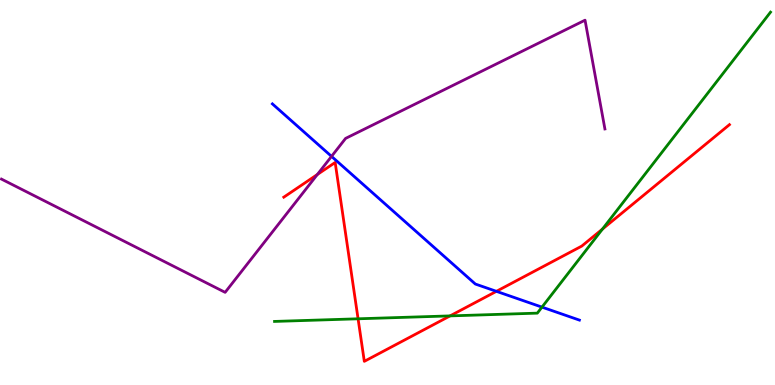[{'lines': ['blue', 'red'], 'intersections': [{'x': 6.41, 'y': 2.43}]}, {'lines': ['green', 'red'], 'intersections': [{'x': 4.62, 'y': 1.72}, {'x': 5.81, 'y': 1.79}, {'x': 7.77, 'y': 4.05}]}, {'lines': ['purple', 'red'], 'intersections': [{'x': 4.09, 'y': 5.47}]}, {'lines': ['blue', 'green'], 'intersections': [{'x': 6.99, 'y': 2.02}]}, {'lines': ['blue', 'purple'], 'intersections': [{'x': 4.28, 'y': 5.94}]}, {'lines': ['green', 'purple'], 'intersections': []}]